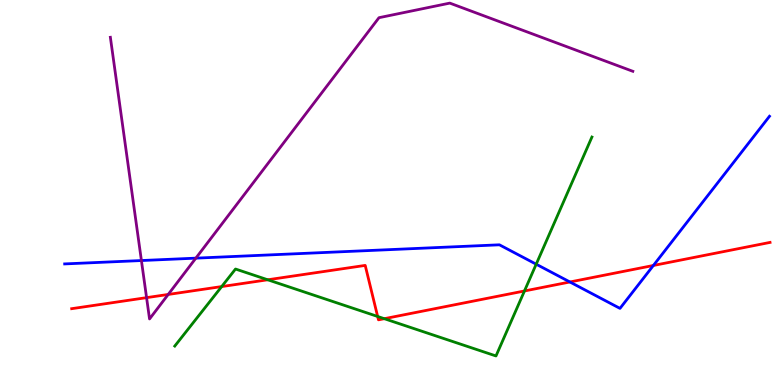[{'lines': ['blue', 'red'], 'intersections': [{'x': 7.35, 'y': 2.68}, {'x': 8.43, 'y': 3.1}]}, {'lines': ['green', 'red'], 'intersections': [{'x': 2.86, 'y': 2.56}, {'x': 3.45, 'y': 2.73}, {'x': 4.87, 'y': 1.78}, {'x': 4.96, 'y': 1.72}, {'x': 6.77, 'y': 2.44}]}, {'lines': ['purple', 'red'], 'intersections': [{'x': 1.89, 'y': 2.27}, {'x': 2.17, 'y': 2.35}]}, {'lines': ['blue', 'green'], 'intersections': [{'x': 6.92, 'y': 3.14}]}, {'lines': ['blue', 'purple'], 'intersections': [{'x': 1.82, 'y': 3.23}, {'x': 2.53, 'y': 3.29}]}, {'lines': ['green', 'purple'], 'intersections': []}]